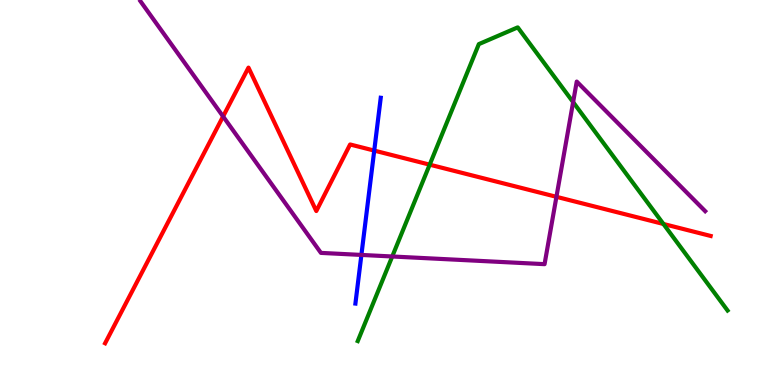[{'lines': ['blue', 'red'], 'intersections': [{'x': 4.83, 'y': 6.09}]}, {'lines': ['green', 'red'], 'intersections': [{'x': 5.54, 'y': 5.72}, {'x': 8.56, 'y': 4.18}]}, {'lines': ['purple', 'red'], 'intersections': [{'x': 2.88, 'y': 6.98}, {'x': 7.18, 'y': 4.89}]}, {'lines': ['blue', 'green'], 'intersections': []}, {'lines': ['blue', 'purple'], 'intersections': [{'x': 4.66, 'y': 3.38}]}, {'lines': ['green', 'purple'], 'intersections': [{'x': 5.06, 'y': 3.34}, {'x': 7.4, 'y': 7.35}]}]